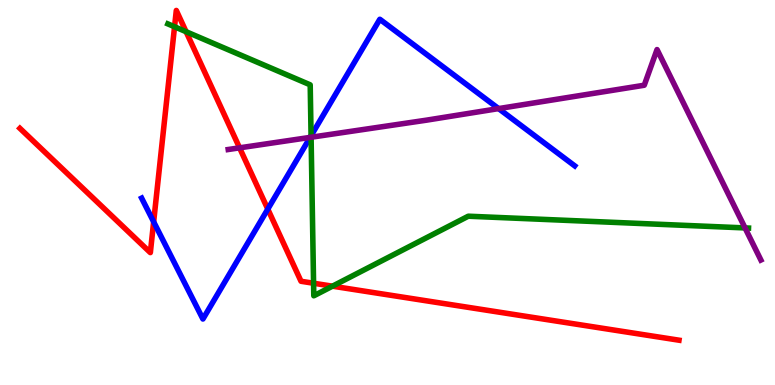[{'lines': ['blue', 'red'], 'intersections': [{'x': 1.98, 'y': 4.24}, {'x': 3.46, 'y': 4.57}]}, {'lines': ['green', 'red'], 'intersections': [{'x': 2.25, 'y': 9.3}, {'x': 2.4, 'y': 9.18}, {'x': 4.05, 'y': 2.64}, {'x': 4.29, 'y': 2.57}]}, {'lines': ['purple', 'red'], 'intersections': [{'x': 3.09, 'y': 6.16}]}, {'lines': ['blue', 'green'], 'intersections': [{'x': 4.01, 'y': 6.47}]}, {'lines': ['blue', 'purple'], 'intersections': [{'x': 4.0, 'y': 6.43}, {'x': 6.43, 'y': 7.18}]}, {'lines': ['green', 'purple'], 'intersections': [{'x': 4.01, 'y': 6.44}, {'x': 9.61, 'y': 4.08}]}]